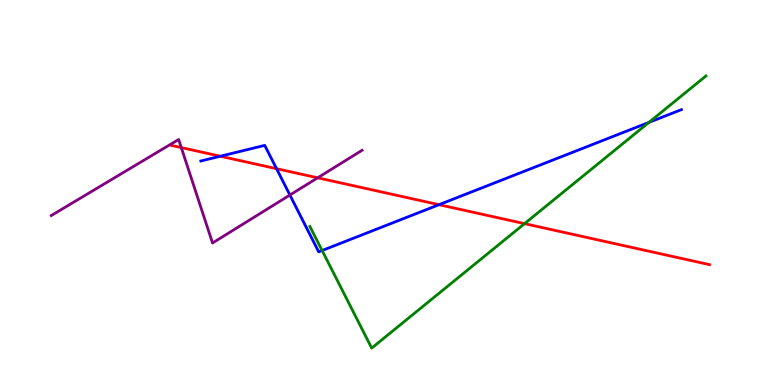[{'lines': ['blue', 'red'], 'intersections': [{'x': 2.84, 'y': 5.94}, {'x': 3.57, 'y': 5.62}, {'x': 5.66, 'y': 4.68}]}, {'lines': ['green', 'red'], 'intersections': [{'x': 6.77, 'y': 4.19}]}, {'lines': ['purple', 'red'], 'intersections': [{'x': 2.34, 'y': 6.17}, {'x': 4.1, 'y': 5.38}]}, {'lines': ['blue', 'green'], 'intersections': [{'x': 4.16, 'y': 3.49}, {'x': 8.37, 'y': 6.82}]}, {'lines': ['blue', 'purple'], 'intersections': [{'x': 3.74, 'y': 4.93}]}, {'lines': ['green', 'purple'], 'intersections': []}]